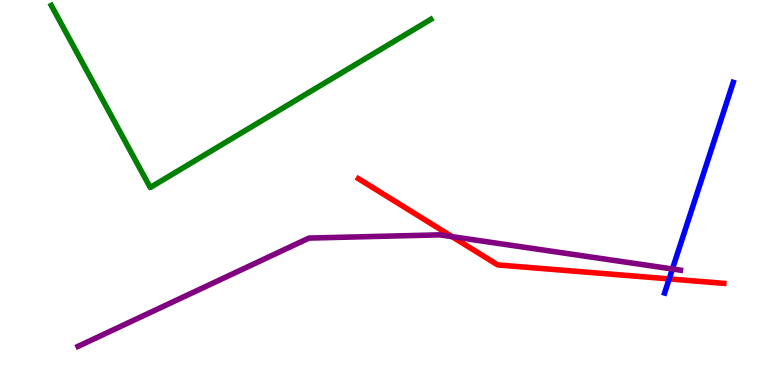[{'lines': ['blue', 'red'], 'intersections': [{'x': 8.63, 'y': 2.76}]}, {'lines': ['green', 'red'], 'intersections': []}, {'lines': ['purple', 'red'], 'intersections': [{'x': 5.83, 'y': 3.85}]}, {'lines': ['blue', 'green'], 'intersections': []}, {'lines': ['blue', 'purple'], 'intersections': [{'x': 8.68, 'y': 3.01}]}, {'lines': ['green', 'purple'], 'intersections': []}]